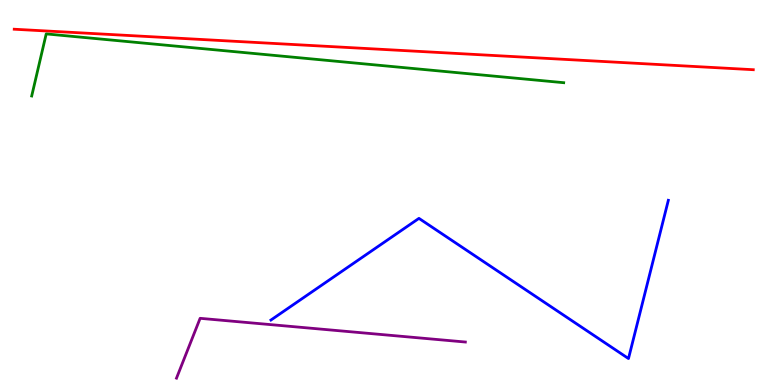[{'lines': ['blue', 'red'], 'intersections': []}, {'lines': ['green', 'red'], 'intersections': []}, {'lines': ['purple', 'red'], 'intersections': []}, {'lines': ['blue', 'green'], 'intersections': []}, {'lines': ['blue', 'purple'], 'intersections': []}, {'lines': ['green', 'purple'], 'intersections': []}]